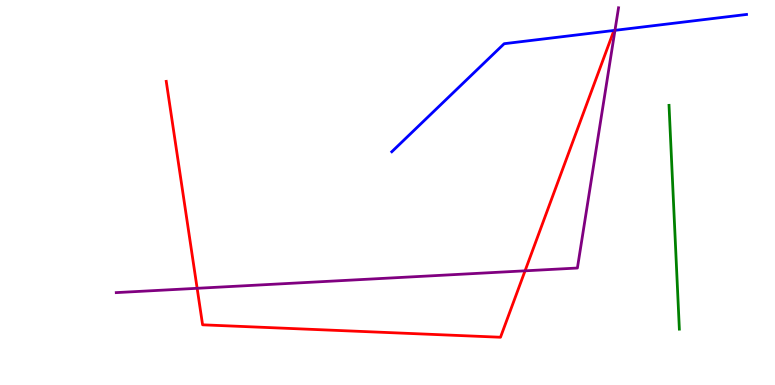[{'lines': ['blue', 'red'], 'intersections': []}, {'lines': ['green', 'red'], 'intersections': []}, {'lines': ['purple', 'red'], 'intersections': [{'x': 2.54, 'y': 2.51}, {'x': 6.77, 'y': 2.97}]}, {'lines': ['blue', 'green'], 'intersections': []}, {'lines': ['blue', 'purple'], 'intersections': [{'x': 7.94, 'y': 9.21}]}, {'lines': ['green', 'purple'], 'intersections': []}]